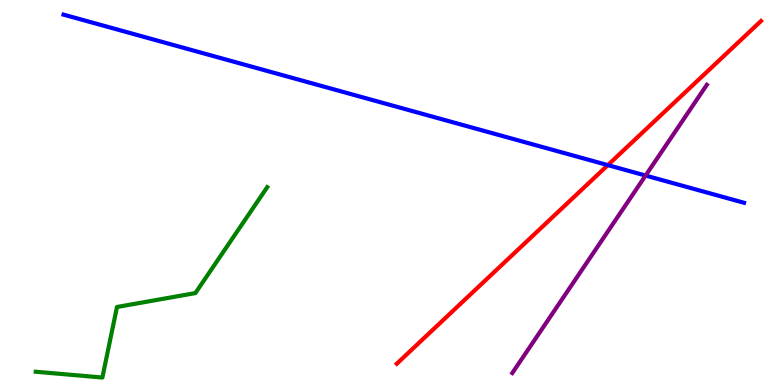[{'lines': ['blue', 'red'], 'intersections': [{'x': 7.84, 'y': 5.71}]}, {'lines': ['green', 'red'], 'intersections': []}, {'lines': ['purple', 'red'], 'intersections': []}, {'lines': ['blue', 'green'], 'intersections': []}, {'lines': ['blue', 'purple'], 'intersections': [{'x': 8.33, 'y': 5.44}]}, {'lines': ['green', 'purple'], 'intersections': []}]